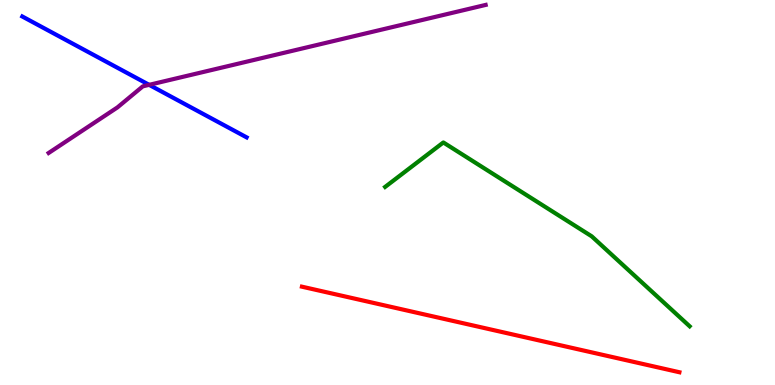[{'lines': ['blue', 'red'], 'intersections': []}, {'lines': ['green', 'red'], 'intersections': []}, {'lines': ['purple', 'red'], 'intersections': []}, {'lines': ['blue', 'green'], 'intersections': []}, {'lines': ['blue', 'purple'], 'intersections': [{'x': 1.92, 'y': 7.8}]}, {'lines': ['green', 'purple'], 'intersections': []}]